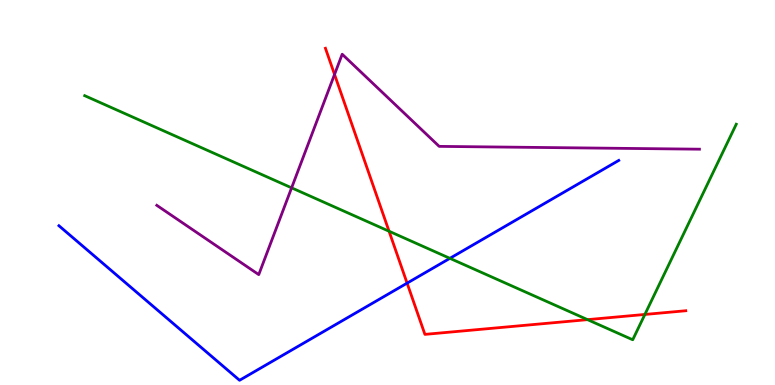[{'lines': ['blue', 'red'], 'intersections': [{'x': 5.25, 'y': 2.65}]}, {'lines': ['green', 'red'], 'intersections': [{'x': 5.02, 'y': 3.99}, {'x': 7.58, 'y': 1.7}, {'x': 8.32, 'y': 1.83}]}, {'lines': ['purple', 'red'], 'intersections': [{'x': 4.32, 'y': 8.07}]}, {'lines': ['blue', 'green'], 'intersections': [{'x': 5.8, 'y': 3.29}]}, {'lines': ['blue', 'purple'], 'intersections': []}, {'lines': ['green', 'purple'], 'intersections': [{'x': 3.76, 'y': 5.12}]}]